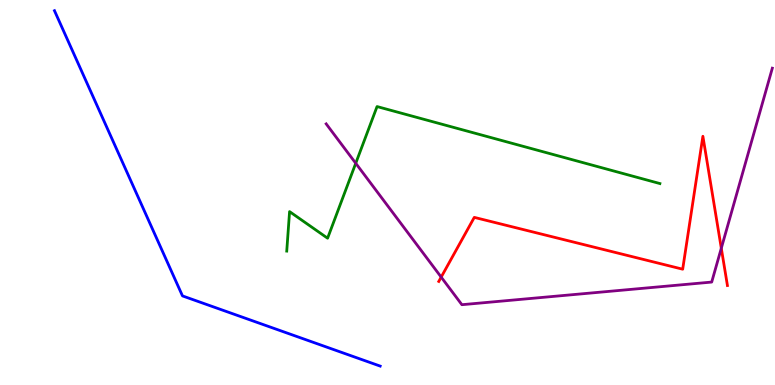[{'lines': ['blue', 'red'], 'intersections': []}, {'lines': ['green', 'red'], 'intersections': []}, {'lines': ['purple', 'red'], 'intersections': [{'x': 5.69, 'y': 2.8}, {'x': 9.31, 'y': 3.55}]}, {'lines': ['blue', 'green'], 'intersections': []}, {'lines': ['blue', 'purple'], 'intersections': []}, {'lines': ['green', 'purple'], 'intersections': [{'x': 4.59, 'y': 5.76}]}]